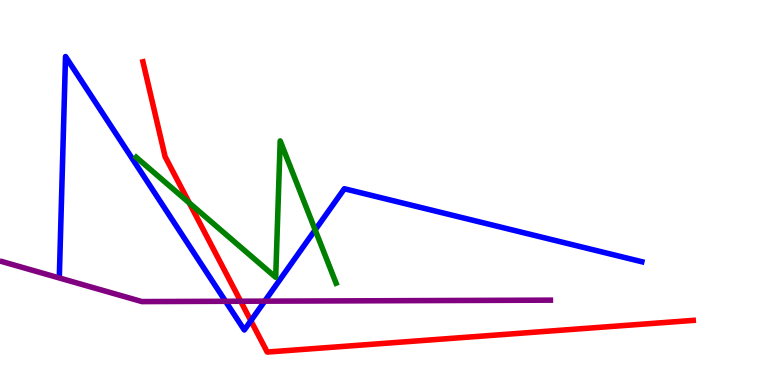[{'lines': ['blue', 'red'], 'intersections': [{'x': 3.24, 'y': 1.67}]}, {'lines': ['green', 'red'], 'intersections': [{'x': 2.44, 'y': 4.73}]}, {'lines': ['purple', 'red'], 'intersections': [{'x': 3.11, 'y': 2.18}]}, {'lines': ['blue', 'green'], 'intersections': [{'x': 4.07, 'y': 4.03}]}, {'lines': ['blue', 'purple'], 'intersections': [{'x': 2.91, 'y': 2.17}, {'x': 3.42, 'y': 2.18}]}, {'lines': ['green', 'purple'], 'intersections': []}]